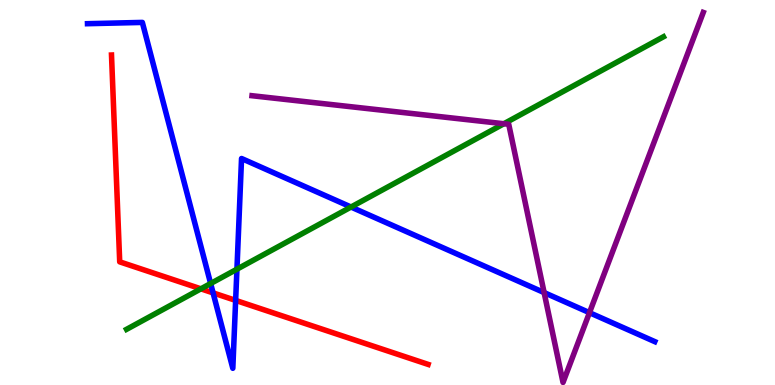[{'lines': ['blue', 'red'], 'intersections': [{'x': 2.75, 'y': 2.39}, {'x': 3.04, 'y': 2.2}]}, {'lines': ['green', 'red'], 'intersections': [{'x': 2.59, 'y': 2.5}]}, {'lines': ['purple', 'red'], 'intersections': []}, {'lines': ['blue', 'green'], 'intersections': [{'x': 2.72, 'y': 2.64}, {'x': 3.06, 'y': 3.01}, {'x': 4.53, 'y': 4.62}]}, {'lines': ['blue', 'purple'], 'intersections': [{'x': 7.02, 'y': 2.4}, {'x': 7.61, 'y': 1.88}]}, {'lines': ['green', 'purple'], 'intersections': [{'x': 6.5, 'y': 6.79}]}]